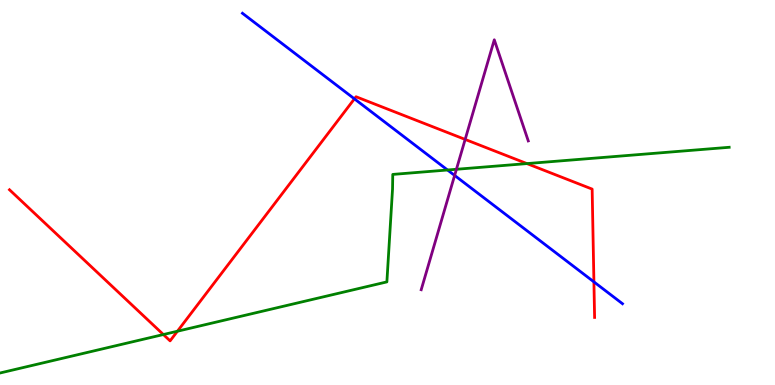[{'lines': ['blue', 'red'], 'intersections': [{'x': 4.57, 'y': 7.43}, {'x': 7.66, 'y': 2.68}]}, {'lines': ['green', 'red'], 'intersections': [{'x': 2.11, 'y': 1.31}, {'x': 2.29, 'y': 1.4}, {'x': 6.8, 'y': 5.75}]}, {'lines': ['purple', 'red'], 'intersections': [{'x': 6.0, 'y': 6.38}]}, {'lines': ['blue', 'green'], 'intersections': [{'x': 5.77, 'y': 5.58}]}, {'lines': ['blue', 'purple'], 'intersections': [{'x': 5.87, 'y': 5.44}]}, {'lines': ['green', 'purple'], 'intersections': [{'x': 5.89, 'y': 5.6}]}]